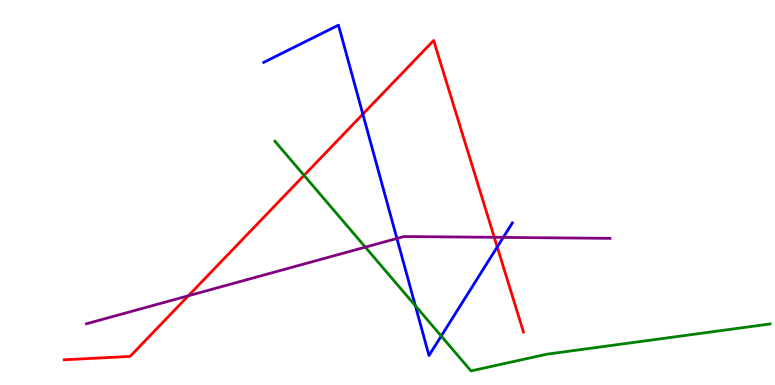[{'lines': ['blue', 'red'], 'intersections': [{'x': 4.68, 'y': 7.03}, {'x': 6.42, 'y': 3.59}]}, {'lines': ['green', 'red'], 'intersections': [{'x': 3.92, 'y': 5.45}]}, {'lines': ['purple', 'red'], 'intersections': [{'x': 2.43, 'y': 2.32}, {'x': 6.38, 'y': 3.84}]}, {'lines': ['blue', 'green'], 'intersections': [{'x': 5.36, 'y': 2.06}, {'x': 5.69, 'y': 1.27}]}, {'lines': ['blue', 'purple'], 'intersections': [{'x': 5.12, 'y': 3.81}, {'x': 6.49, 'y': 3.83}]}, {'lines': ['green', 'purple'], 'intersections': [{'x': 4.71, 'y': 3.58}]}]